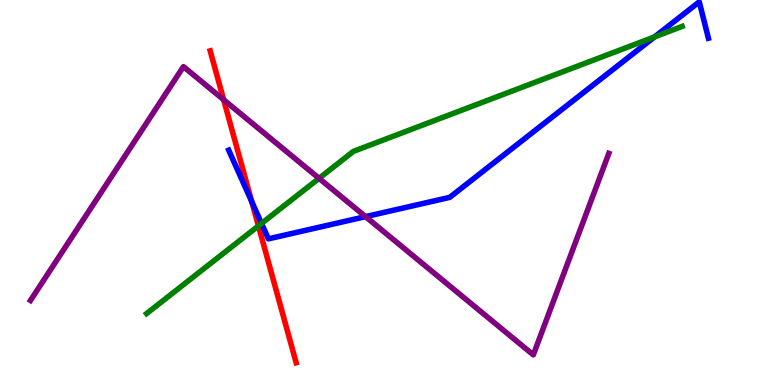[{'lines': ['blue', 'red'], 'intersections': [{'x': 3.25, 'y': 4.76}]}, {'lines': ['green', 'red'], 'intersections': [{'x': 3.33, 'y': 4.13}]}, {'lines': ['purple', 'red'], 'intersections': [{'x': 2.89, 'y': 7.41}]}, {'lines': ['blue', 'green'], 'intersections': [{'x': 3.37, 'y': 4.2}, {'x': 8.45, 'y': 9.04}]}, {'lines': ['blue', 'purple'], 'intersections': [{'x': 4.72, 'y': 4.37}]}, {'lines': ['green', 'purple'], 'intersections': [{'x': 4.12, 'y': 5.37}]}]